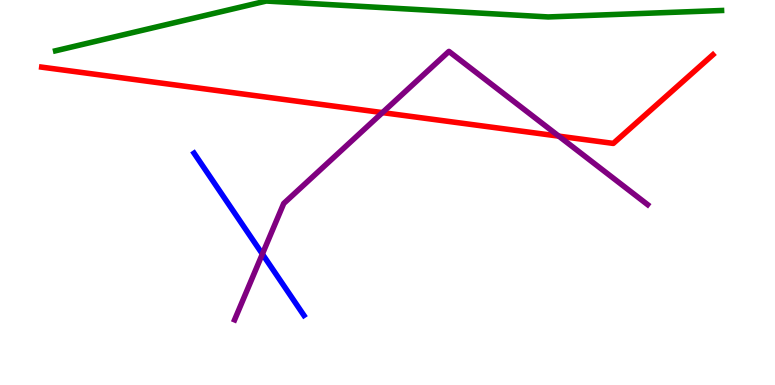[{'lines': ['blue', 'red'], 'intersections': []}, {'lines': ['green', 'red'], 'intersections': []}, {'lines': ['purple', 'red'], 'intersections': [{'x': 4.93, 'y': 7.08}, {'x': 7.21, 'y': 6.46}]}, {'lines': ['blue', 'green'], 'intersections': []}, {'lines': ['blue', 'purple'], 'intersections': [{'x': 3.39, 'y': 3.4}]}, {'lines': ['green', 'purple'], 'intersections': []}]